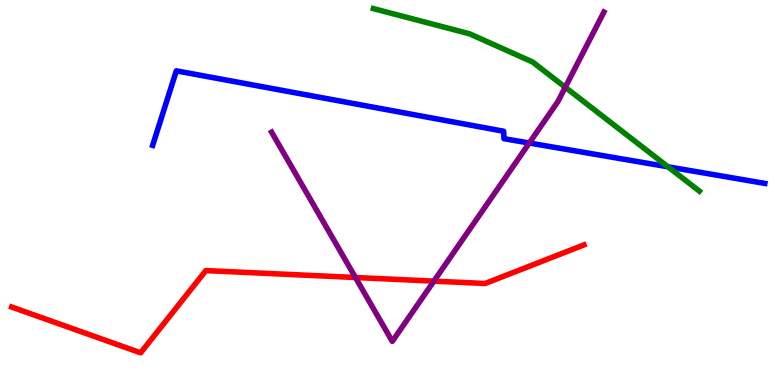[{'lines': ['blue', 'red'], 'intersections': []}, {'lines': ['green', 'red'], 'intersections': []}, {'lines': ['purple', 'red'], 'intersections': [{'x': 4.59, 'y': 2.79}, {'x': 5.6, 'y': 2.7}]}, {'lines': ['blue', 'green'], 'intersections': [{'x': 8.62, 'y': 5.67}]}, {'lines': ['blue', 'purple'], 'intersections': [{'x': 6.83, 'y': 6.29}]}, {'lines': ['green', 'purple'], 'intersections': [{'x': 7.29, 'y': 7.73}]}]